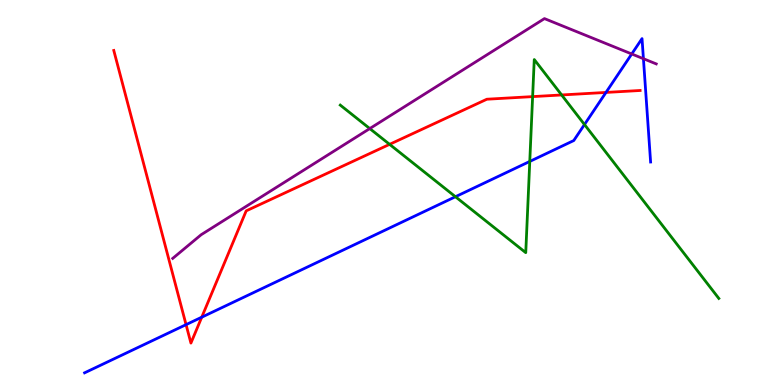[{'lines': ['blue', 'red'], 'intersections': [{'x': 2.4, 'y': 1.57}, {'x': 2.6, 'y': 1.76}, {'x': 7.82, 'y': 7.6}]}, {'lines': ['green', 'red'], 'intersections': [{'x': 5.03, 'y': 6.25}, {'x': 6.87, 'y': 7.49}, {'x': 7.25, 'y': 7.53}]}, {'lines': ['purple', 'red'], 'intersections': []}, {'lines': ['blue', 'green'], 'intersections': [{'x': 5.88, 'y': 4.89}, {'x': 6.84, 'y': 5.81}, {'x': 7.54, 'y': 6.77}]}, {'lines': ['blue', 'purple'], 'intersections': [{'x': 8.15, 'y': 8.6}, {'x': 8.3, 'y': 8.48}]}, {'lines': ['green', 'purple'], 'intersections': [{'x': 4.77, 'y': 6.66}]}]